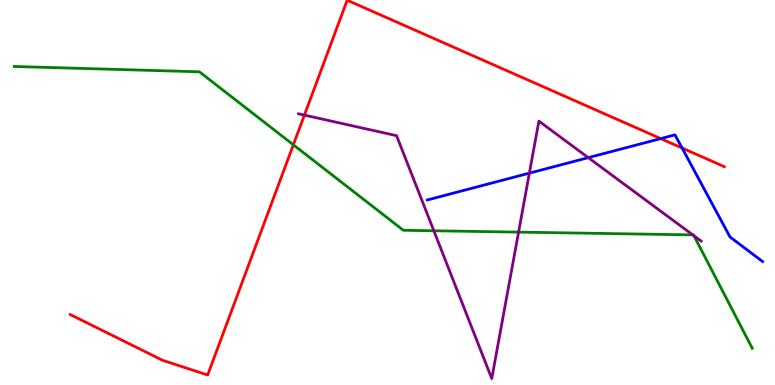[{'lines': ['blue', 'red'], 'intersections': [{'x': 8.53, 'y': 6.4}, {'x': 8.8, 'y': 6.16}]}, {'lines': ['green', 'red'], 'intersections': [{'x': 3.79, 'y': 6.24}]}, {'lines': ['purple', 'red'], 'intersections': [{'x': 3.93, 'y': 7.01}]}, {'lines': ['blue', 'green'], 'intersections': []}, {'lines': ['blue', 'purple'], 'intersections': [{'x': 6.83, 'y': 5.5}, {'x': 7.59, 'y': 5.91}]}, {'lines': ['green', 'purple'], 'intersections': [{'x': 5.6, 'y': 4.01}, {'x': 6.69, 'y': 3.97}, {'x': 8.94, 'y': 3.9}, {'x': 8.95, 'y': 3.88}]}]